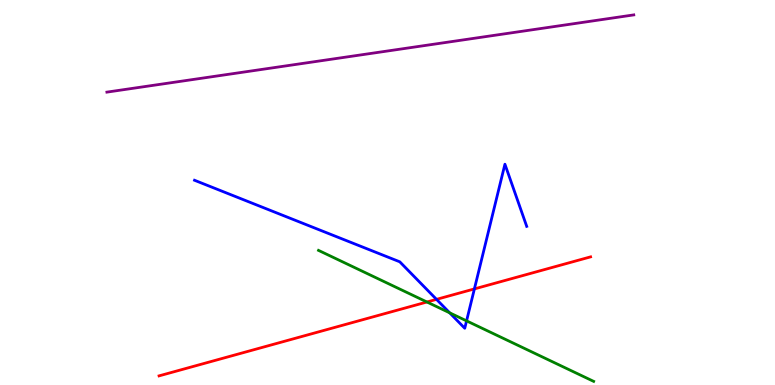[{'lines': ['blue', 'red'], 'intersections': [{'x': 5.63, 'y': 2.22}, {'x': 6.12, 'y': 2.5}]}, {'lines': ['green', 'red'], 'intersections': [{'x': 5.51, 'y': 2.16}]}, {'lines': ['purple', 'red'], 'intersections': []}, {'lines': ['blue', 'green'], 'intersections': [{'x': 5.8, 'y': 1.88}, {'x': 6.02, 'y': 1.67}]}, {'lines': ['blue', 'purple'], 'intersections': []}, {'lines': ['green', 'purple'], 'intersections': []}]